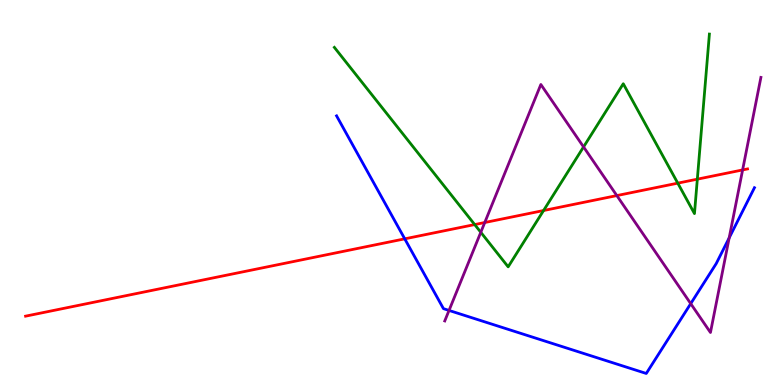[{'lines': ['blue', 'red'], 'intersections': [{'x': 5.22, 'y': 3.8}]}, {'lines': ['green', 'red'], 'intersections': [{'x': 6.13, 'y': 4.17}, {'x': 7.01, 'y': 4.53}, {'x': 8.75, 'y': 5.24}, {'x': 9.0, 'y': 5.35}]}, {'lines': ['purple', 'red'], 'intersections': [{'x': 6.25, 'y': 4.22}, {'x': 7.96, 'y': 4.92}, {'x': 9.58, 'y': 5.59}]}, {'lines': ['blue', 'green'], 'intersections': []}, {'lines': ['blue', 'purple'], 'intersections': [{'x': 5.79, 'y': 1.94}, {'x': 8.91, 'y': 2.11}, {'x': 9.41, 'y': 3.82}]}, {'lines': ['green', 'purple'], 'intersections': [{'x': 6.2, 'y': 3.97}, {'x': 7.53, 'y': 6.18}]}]